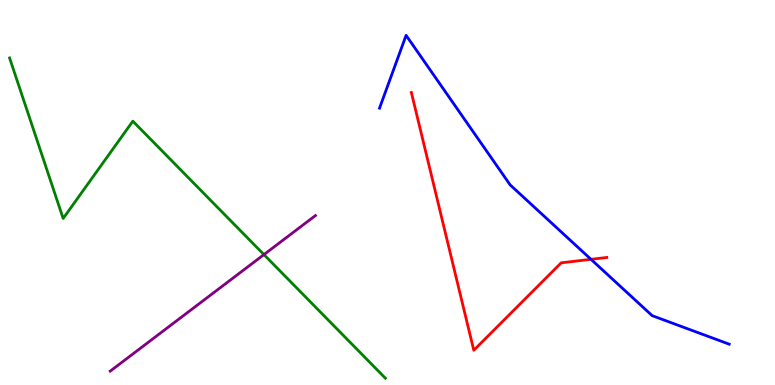[{'lines': ['blue', 'red'], 'intersections': [{'x': 7.63, 'y': 3.26}]}, {'lines': ['green', 'red'], 'intersections': []}, {'lines': ['purple', 'red'], 'intersections': []}, {'lines': ['blue', 'green'], 'intersections': []}, {'lines': ['blue', 'purple'], 'intersections': []}, {'lines': ['green', 'purple'], 'intersections': [{'x': 3.41, 'y': 3.39}]}]